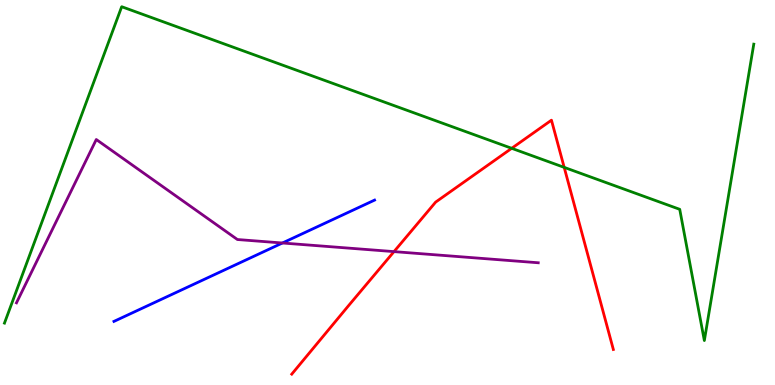[{'lines': ['blue', 'red'], 'intersections': []}, {'lines': ['green', 'red'], 'intersections': [{'x': 6.6, 'y': 6.15}, {'x': 7.28, 'y': 5.65}]}, {'lines': ['purple', 'red'], 'intersections': [{'x': 5.08, 'y': 3.46}]}, {'lines': ['blue', 'green'], 'intersections': []}, {'lines': ['blue', 'purple'], 'intersections': [{'x': 3.64, 'y': 3.69}]}, {'lines': ['green', 'purple'], 'intersections': []}]